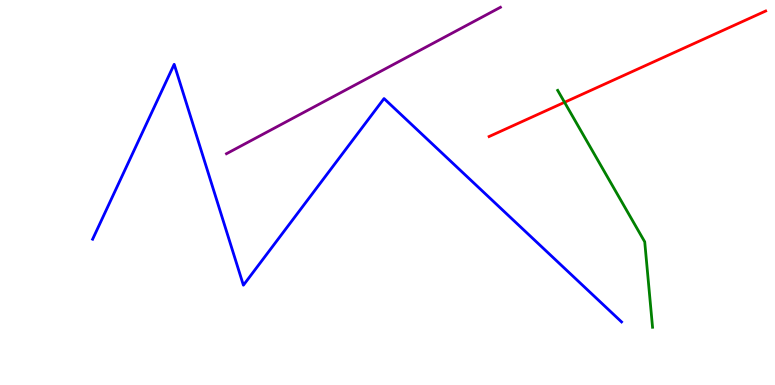[{'lines': ['blue', 'red'], 'intersections': []}, {'lines': ['green', 'red'], 'intersections': [{'x': 7.28, 'y': 7.34}]}, {'lines': ['purple', 'red'], 'intersections': []}, {'lines': ['blue', 'green'], 'intersections': []}, {'lines': ['blue', 'purple'], 'intersections': []}, {'lines': ['green', 'purple'], 'intersections': []}]